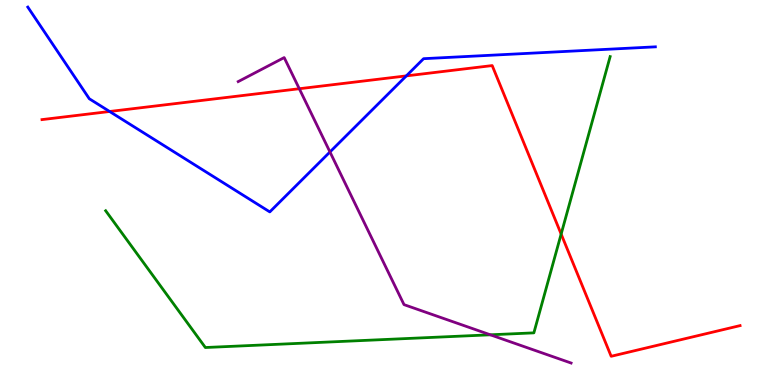[{'lines': ['blue', 'red'], 'intersections': [{'x': 1.41, 'y': 7.1}, {'x': 5.24, 'y': 8.03}]}, {'lines': ['green', 'red'], 'intersections': [{'x': 7.24, 'y': 3.92}]}, {'lines': ['purple', 'red'], 'intersections': [{'x': 3.86, 'y': 7.7}]}, {'lines': ['blue', 'green'], 'intersections': []}, {'lines': ['blue', 'purple'], 'intersections': [{'x': 4.26, 'y': 6.05}]}, {'lines': ['green', 'purple'], 'intersections': [{'x': 6.33, 'y': 1.3}]}]